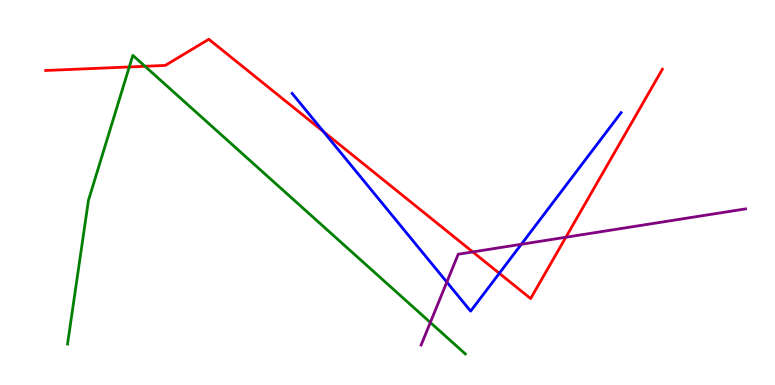[{'lines': ['blue', 'red'], 'intersections': [{'x': 4.17, 'y': 6.58}, {'x': 6.44, 'y': 2.9}]}, {'lines': ['green', 'red'], 'intersections': [{'x': 1.67, 'y': 8.26}, {'x': 1.87, 'y': 8.28}]}, {'lines': ['purple', 'red'], 'intersections': [{'x': 6.1, 'y': 3.46}, {'x': 7.3, 'y': 3.84}]}, {'lines': ['blue', 'green'], 'intersections': []}, {'lines': ['blue', 'purple'], 'intersections': [{'x': 5.77, 'y': 2.67}, {'x': 6.73, 'y': 3.66}]}, {'lines': ['green', 'purple'], 'intersections': [{'x': 5.55, 'y': 1.62}]}]